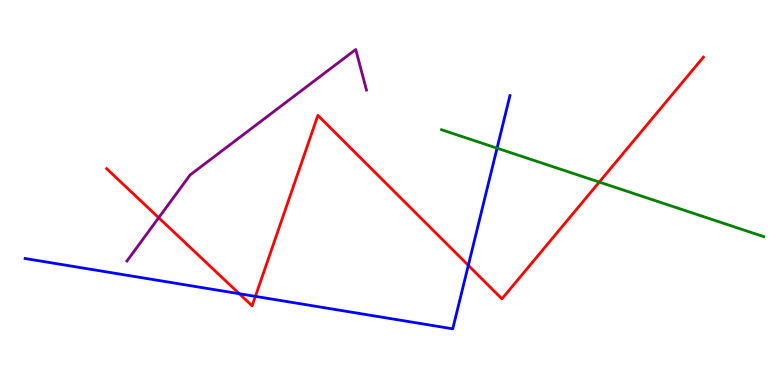[{'lines': ['blue', 'red'], 'intersections': [{'x': 3.09, 'y': 2.37}, {'x': 3.3, 'y': 2.3}, {'x': 6.04, 'y': 3.11}]}, {'lines': ['green', 'red'], 'intersections': [{'x': 7.73, 'y': 5.27}]}, {'lines': ['purple', 'red'], 'intersections': [{'x': 2.05, 'y': 4.34}]}, {'lines': ['blue', 'green'], 'intersections': [{'x': 6.41, 'y': 6.15}]}, {'lines': ['blue', 'purple'], 'intersections': []}, {'lines': ['green', 'purple'], 'intersections': []}]